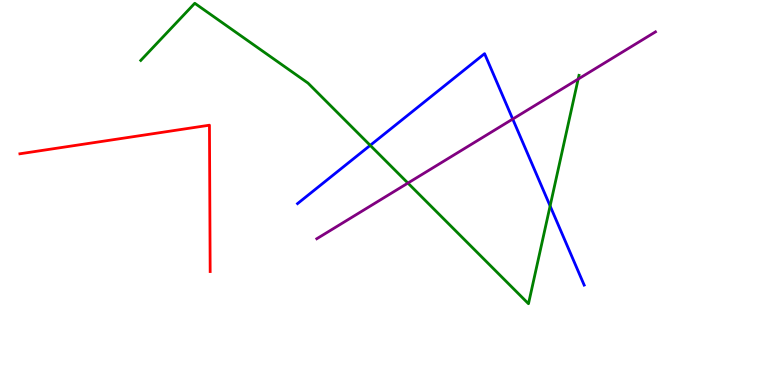[{'lines': ['blue', 'red'], 'intersections': []}, {'lines': ['green', 'red'], 'intersections': []}, {'lines': ['purple', 'red'], 'intersections': []}, {'lines': ['blue', 'green'], 'intersections': [{'x': 4.78, 'y': 6.22}, {'x': 7.1, 'y': 4.65}]}, {'lines': ['blue', 'purple'], 'intersections': [{'x': 6.62, 'y': 6.91}]}, {'lines': ['green', 'purple'], 'intersections': [{'x': 5.26, 'y': 5.24}, {'x': 7.46, 'y': 7.95}]}]